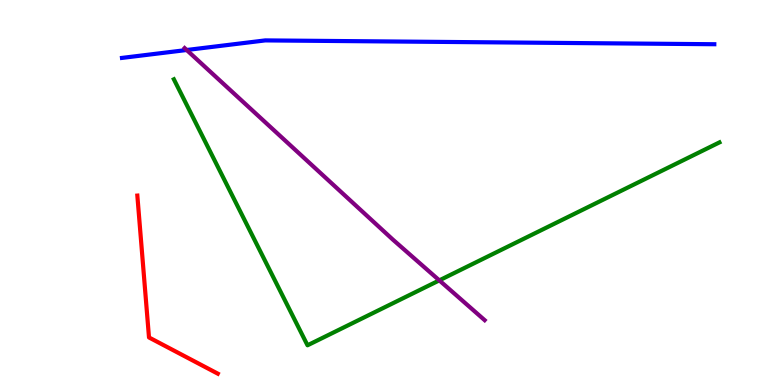[{'lines': ['blue', 'red'], 'intersections': []}, {'lines': ['green', 'red'], 'intersections': []}, {'lines': ['purple', 'red'], 'intersections': []}, {'lines': ['blue', 'green'], 'intersections': []}, {'lines': ['blue', 'purple'], 'intersections': [{'x': 2.41, 'y': 8.7}]}, {'lines': ['green', 'purple'], 'intersections': [{'x': 5.67, 'y': 2.72}]}]